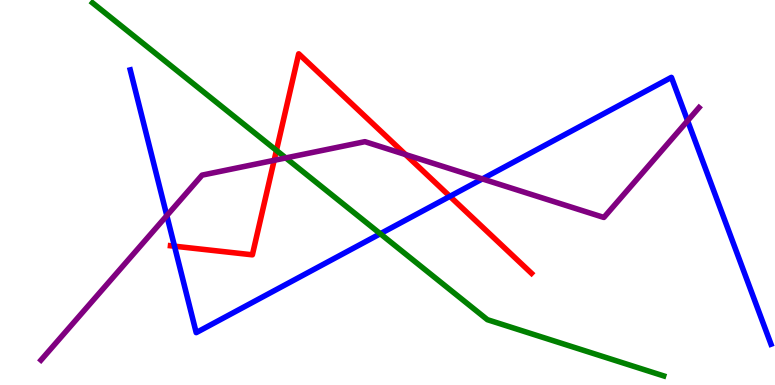[{'lines': ['blue', 'red'], 'intersections': [{'x': 2.25, 'y': 3.61}, {'x': 5.81, 'y': 4.9}]}, {'lines': ['green', 'red'], 'intersections': [{'x': 3.57, 'y': 6.09}]}, {'lines': ['purple', 'red'], 'intersections': [{'x': 3.54, 'y': 5.84}, {'x': 5.23, 'y': 5.99}]}, {'lines': ['blue', 'green'], 'intersections': [{'x': 4.91, 'y': 3.93}]}, {'lines': ['blue', 'purple'], 'intersections': [{'x': 2.15, 'y': 4.4}, {'x': 6.22, 'y': 5.35}, {'x': 8.87, 'y': 6.86}]}, {'lines': ['green', 'purple'], 'intersections': [{'x': 3.69, 'y': 5.9}]}]